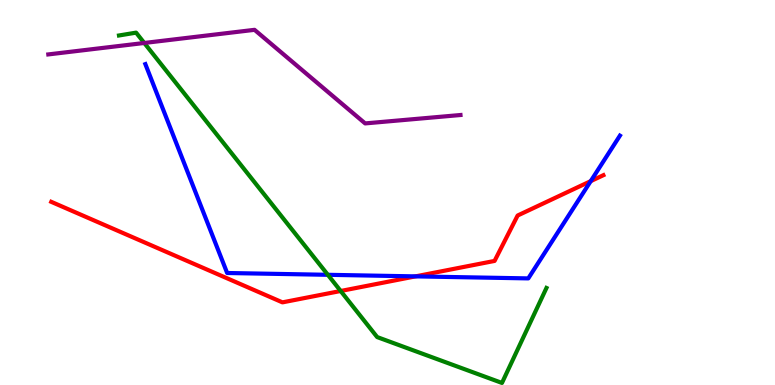[{'lines': ['blue', 'red'], 'intersections': [{'x': 5.36, 'y': 2.82}, {'x': 7.62, 'y': 5.3}]}, {'lines': ['green', 'red'], 'intersections': [{'x': 4.4, 'y': 2.44}]}, {'lines': ['purple', 'red'], 'intersections': []}, {'lines': ['blue', 'green'], 'intersections': [{'x': 4.23, 'y': 2.86}]}, {'lines': ['blue', 'purple'], 'intersections': []}, {'lines': ['green', 'purple'], 'intersections': [{'x': 1.86, 'y': 8.88}]}]